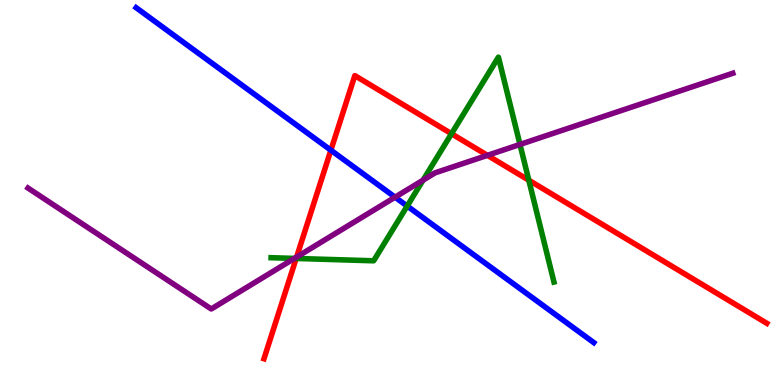[{'lines': ['blue', 'red'], 'intersections': [{'x': 4.27, 'y': 6.1}]}, {'lines': ['green', 'red'], 'intersections': [{'x': 3.82, 'y': 3.29}, {'x': 5.83, 'y': 6.53}, {'x': 6.82, 'y': 5.32}]}, {'lines': ['purple', 'red'], 'intersections': [{'x': 3.83, 'y': 3.32}, {'x': 6.29, 'y': 5.97}]}, {'lines': ['blue', 'green'], 'intersections': [{'x': 5.25, 'y': 4.65}]}, {'lines': ['blue', 'purple'], 'intersections': [{'x': 5.1, 'y': 4.88}]}, {'lines': ['green', 'purple'], 'intersections': [{'x': 3.8, 'y': 3.29}, {'x': 5.46, 'y': 5.32}, {'x': 6.71, 'y': 6.25}]}]